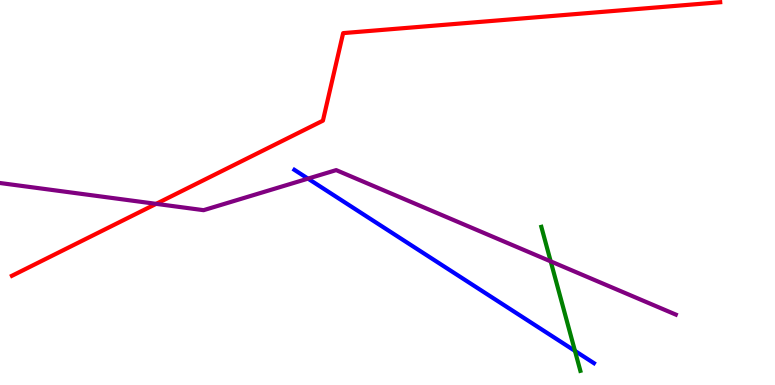[{'lines': ['blue', 'red'], 'intersections': []}, {'lines': ['green', 'red'], 'intersections': []}, {'lines': ['purple', 'red'], 'intersections': [{'x': 2.01, 'y': 4.71}]}, {'lines': ['blue', 'green'], 'intersections': [{'x': 7.42, 'y': 0.886}]}, {'lines': ['blue', 'purple'], 'intersections': [{'x': 3.97, 'y': 5.36}]}, {'lines': ['green', 'purple'], 'intersections': [{'x': 7.11, 'y': 3.21}]}]